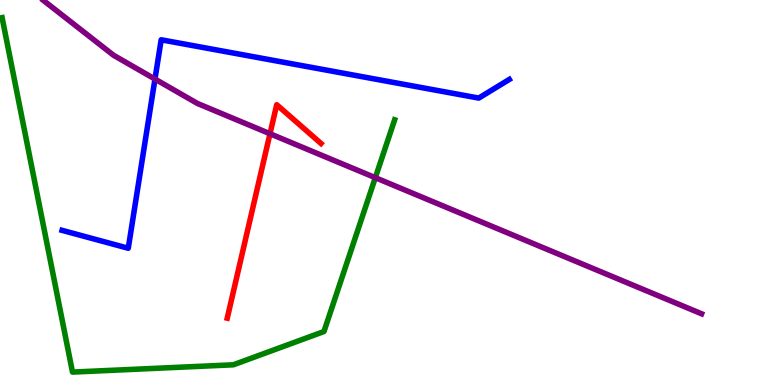[{'lines': ['blue', 'red'], 'intersections': []}, {'lines': ['green', 'red'], 'intersections': []}, {'lines': ['purple', 'red'], 'intersections': [{'x': 3.48, 'y': 6.53}]}, {'lines': ['blue', 'green'], 'intersections': []}, {'lines': ['blue', 'purple'], 'intersections': [{'x': 2.0, 'y': 7.95}]}, {'lines': ['green', 'purple'], 'intersections': [{'x': 4.84, 'y': 5.38}]}]